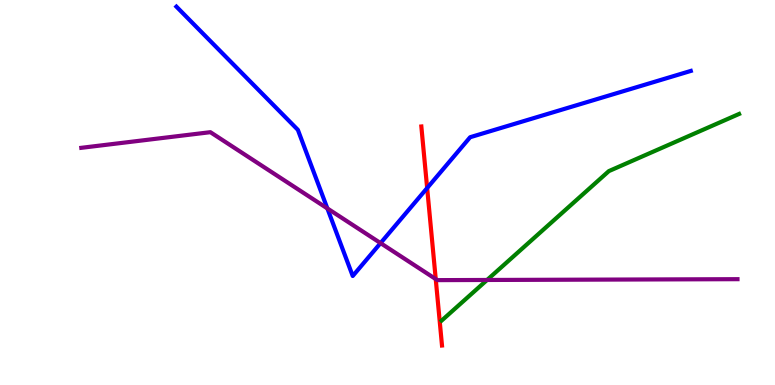[{'lines': ['blue', 'red'], 'intersections': [{'x': 5.51, 'y': 5.12}]}, {'lines': ['green', 'red'], 'intersections': []}, {'lines': ['purple', 'red'], 'intersections': [{'x': 5.62, 'y': 2.75}]}, {'lines': ['blue', 'green'], 'intersections': []}, {'lines': ['blue', 'purple'], 'intersections': [{'x': 4.22, 'y': 4.59}, {'x': 4.91, 'y': 3.69}]}, {'lines': ['green', 'purple'], 'intersections': [{'x': 6.28, 'y': 2.73}]}]